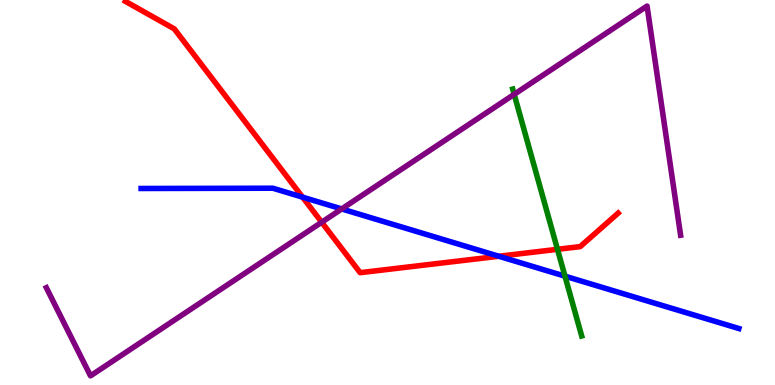[{'lines': ['blue', 'red'], 'intersections': [{'x': 3.9, 'y': 4.88}, {'x': 6.44, 'y': 3.34}]}, {'lines': ['green', 'red'], 'intersections': [{'x': 7.19, 'y': 3.52}]}, {'lines': ['purple', 'red'], 'intersections': [{'x': 4.15, 'y': 4.23}]}, {'lines': ['blue', 'green'], 'intersections': [{'x': 7.29, 'y': 2.83}]}, {'lines': ['blue', 'purple'], 'intersections': [{'x': 4.41, 'y': 4.57}]}, {'lines': ['green', 'purple'], 'intersections': [{'x': 6.63, 'y': 7.55}]}]